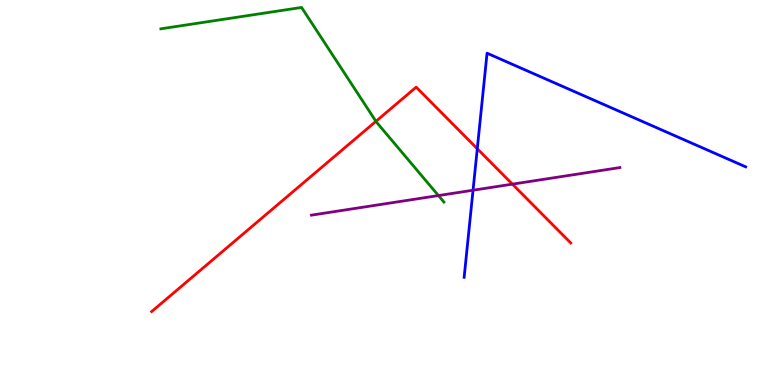[{'lines': ['blue', 'red'], 'intersections': [{'x': 6.16, 'y': 6.14}]}, {'lines': ['green', 'red'], 'intersections': [{'x': 4.85, 'y': 6.85}]}, {'lines': ['purple', 'red'], 'intersections': [{'x': 6.61, 'y': 5.22}]}, {'lines': ['blue', 'green'], 'intersections': []}, {'lines': ['blue', 'purple'], 'intersections': [{'x': 6.1, 'y': 5.06}]}, {'lines': ['green', 'purple'], 'intersections': [{'x': 5.66, 'y': 4.92}]}]